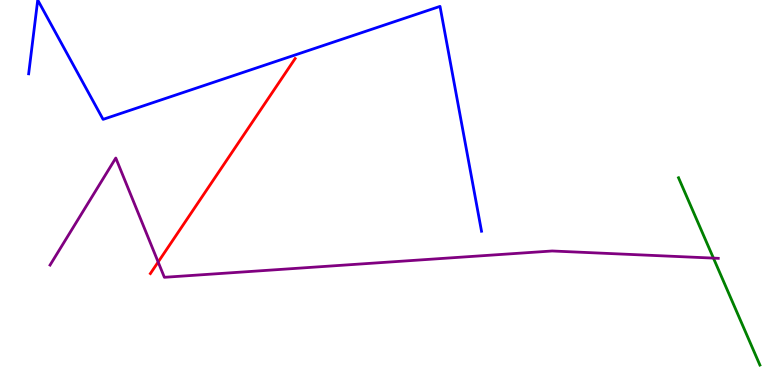[{'lines': ['blue', 'red'], 'intersections': []}, {'lines': ['green', 'red'], 'intersections': []}, {'lines': ['purple', 'red'], 'intersections': [{'x': 2.04, 'y': 3.19}]}, {'lines': ['blue', 'green'], 'intersections': []}, {'lines': ['blue', 'purple'], 'intersections': []}, {'lines': ['green', 'purple'], 'intersections': [{'x': 9.21, 'y': 3.3}]}]